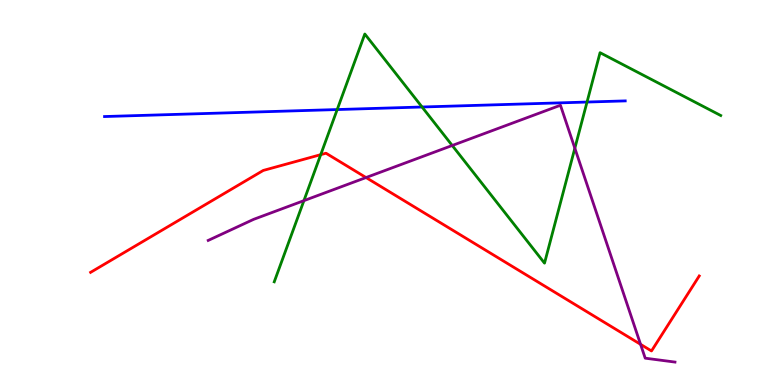[{'lines': ['blue', 'red'], 'intersections': []}, {'lines': ['green', 'red'], 'intersections': [{'x': 4.14, 'y': 5.98}]}, {'lines': ['purple', 'red'], 'intersections': [{'x': 4.72, 'y': 5.39}, {'x': 8.27, 'y': 1.06}]}, {'lines': ['blue', 'green'], 'intersections': [{'x': 4.35, 'y': 7.15}, {'x': 5.45, 'y': 7.22}, {'x': 7.57, 'y': 7.35}]}, {'lines': ['blue', 'purple'], 'intersections': []}, {'lines': ['green', 'purple'], 'intersections': [{'x': 3.92, 'y': 4.79}, {'x': 5.84, 'y': 6.22}, {'x': 7.42, 'y': 6.15}]}]